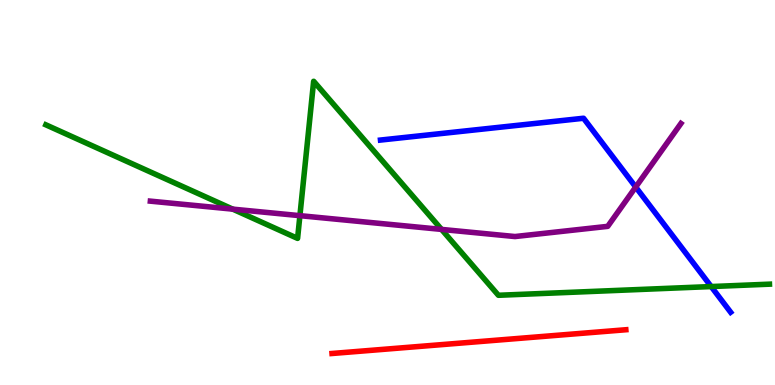[{'lines': ['blue', 'red'], 'intersections': []}, {'lines': ['green', 'red'], 'intersections': []}, {'lines': ['purple', 'red'], 'intersections': []}, {'lines': ['blue', 'green'], 'intersections': [{'x': 9.18, 'y': 2.56}]}, {'lines': ['blue', 'purple'], 'intersections': [{'x': 8.2, 'y': 5.14}]}, {'lines': ['green', 'purple'], 'intersections': [{'x': 3.0, 'y': 4.57}, {'x': 3.87, 'y': 4.4}, {'x': 5.7, 'y': 4.04}]}]